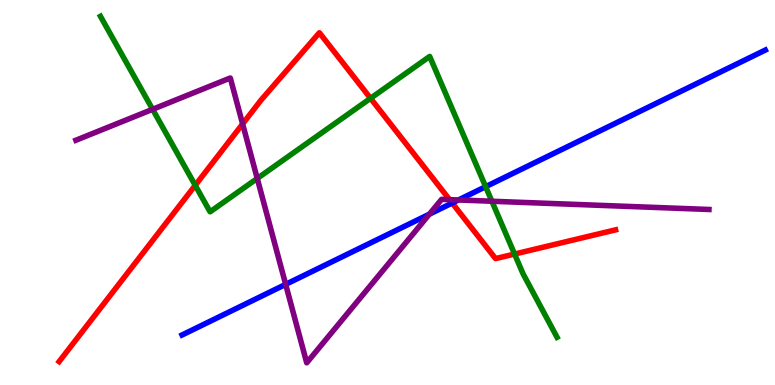[{'lines': ['blue', 'red'], 'intersections': [{'x': 5.83, 'y': 4.73}]}, {'lines': ['green', 'red'], 'intersections': [{'x': 2.52, 'y': 5.19}, {'x': 4.78, 'y': 7.45}, {'x': 6.64, 'y': 3.4}]}, {'lines': ['purple', 'red'], 'intersections': [{'x': 3.13, 'y': 6.78}, {'x': 5.8, 'y': 4.81}]}, {'lines': ['blue', 'green'], 'intersections': [{'x': 6.27, 'y': 5.15}]}, {'lines': ['blue', 'purple'], 'intersections': [{'x': 3.69, 'y': 2.61}, {'x': 5.54, 'y': 4.44}, {'x': 5.92, 'y': 4.81}]}, {'lines': ['green', 'purple'], 'intersections': [{'x': 1.97, 'y': 7.16}, {'x': 3.32, 'y': 5.36}, {'x': 6.35, 'y': 4.77}]}]